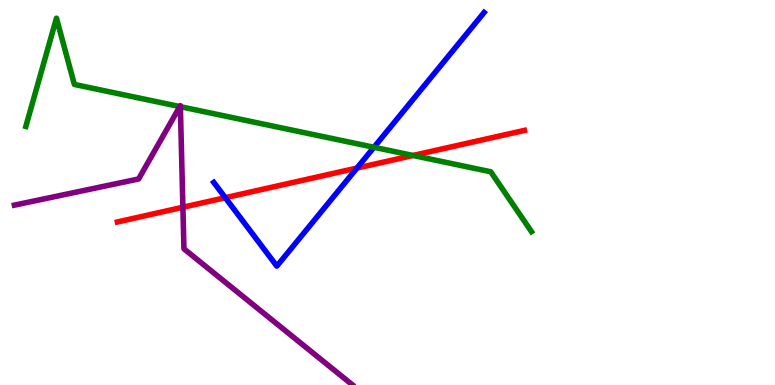[{'lines': ['blue', 'red'], 'intersections': [{'x': 2.91, 'y': 4.86}, {'x': 4.61, 'y': 5.63}]}, {'lines': ['green', 'red'], 'intersections': [{'x': 5.33, 'y': 5.96}]}, {'lines': ['purple', 'red'], 'intersections': [{'x': 2.36, 'y': 4.62}]}, {'lines': ['blue', 'green'], 'intersections': [{'x': 4.83, 'y': 6.17}]}, {'lines': ['blue', 'purple'], 'intersections': []}, {'lines': ['green', 'purple'], 'intersections': [{'x': 2.32, 'y': 7.23}, {'x': 2.33, 'y': 7.23}]}]